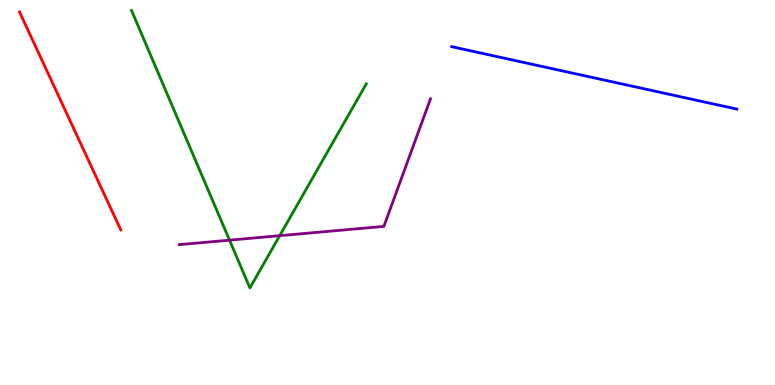[{'lines': ['blue', 'red'], 'intersections': []}, {'lines': ['green', 'red'], 'intersections': []}, {'lines': ['purple', 'red'], 'intersections': []}, {'lines': ['blue', 'green'], 'intersections': []}, {'lines': ['blue', 'purple'], 'intersections': []}, {'lines': ['green', 'purple'], 'intersections': [{'x': 2.96, 'y': 3.76}, {'x': 3.61, 'y': 3.88}]}]